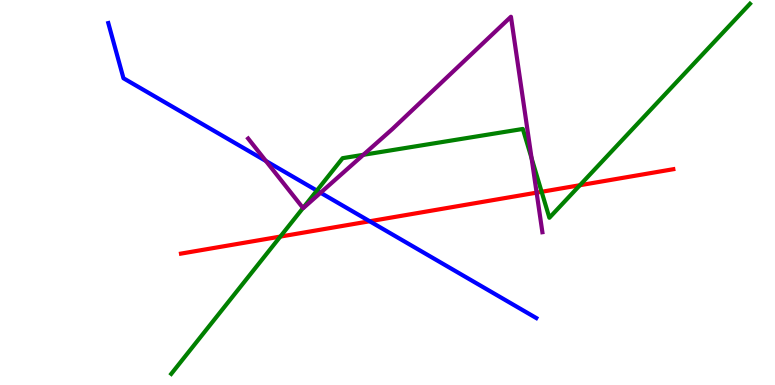[{'lines': ['blue', 'red'], 'intersections': [{'x': 4.77, 'y': 4.25}]}, {'lines': ['green', 'red'], 'intersections': [{'x': 3.62, 'y': 3.86}, {'x': 6.99, 'y': 5.02}, {'x': 7.48, 'y': 5.19}]}, {'lines': ['purple', 'red'], 'intersections': [{'x': 6.92, 'y': 5.0}]}, {'lines': ['blue', 'green'], 'intersections': [{'x': 4.09, 'y': 5.05}]}, {'lines': ['blue', 'purple'], 'intersections': [{'x': 3.43, 'y': 5.82}, {'x': 4.14, 'y': 4.99}]}, {'lines': ['green', 'purple'], 'intersections': [{'x': 3.91, 'y': 4.6}, {'x': 4.69, 'y': 5.98}, {'x': 6.86, 'y': 5.89}]}]